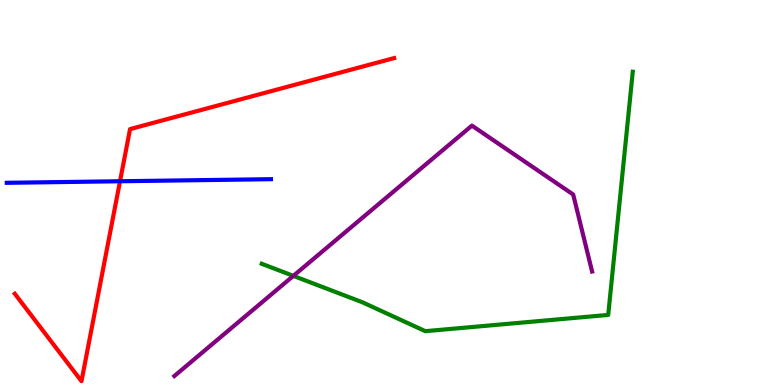[{'lines': ['blue', 'red'], 'intersections': [{'x': 1.55, 'y': 5.29}]}, {'lines': ['green', 'red'], 'intersections': []}, {'lines': ['purple', 'red'], 'intersections': []}, {'lines': ['blue', 'green'], 'intersections': []}, {'lines': ['blue', 'purple'], 'intersections': []}, {'lines': ['green', 'purple'], 'intersections': [{'x': 3.79, 'y': 2.83}]}]